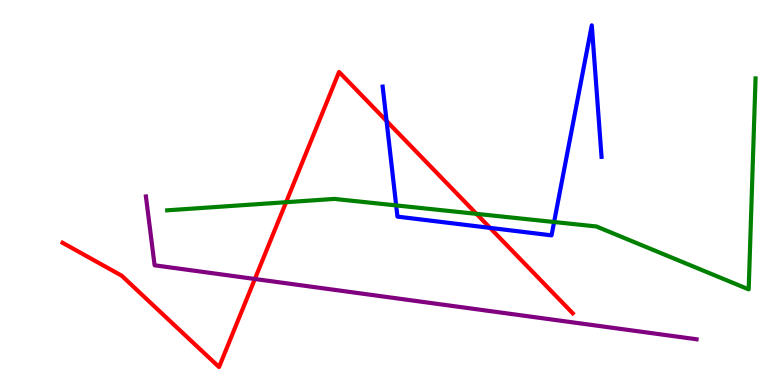[{'lines': ['blue', 'red'], 'intersections': [{'x': 4.99, 'y': 6.86}, {'x': 6.32, 'y': 4.08}]}, {'lines': ['green', 'red'], 'intersections': [{'x': 3.69, 'y': 4.75}, {'x': 6.15, 'y': 4.45}]}, {'lines': ['purple', 'red'], 'intersections': [{'x': 3.29, 'y': 2.75}]}, {'lines': ['blue', 'green'], 'intersections': [{'x': 5.11, 'y': 4.66}, {'x': 7.15, 'y': 4.23}]}, {'lines': ['blue', 'purple'], 'intersections': []}, {'lines': ['green', 'purple'], 'intersections': []}]